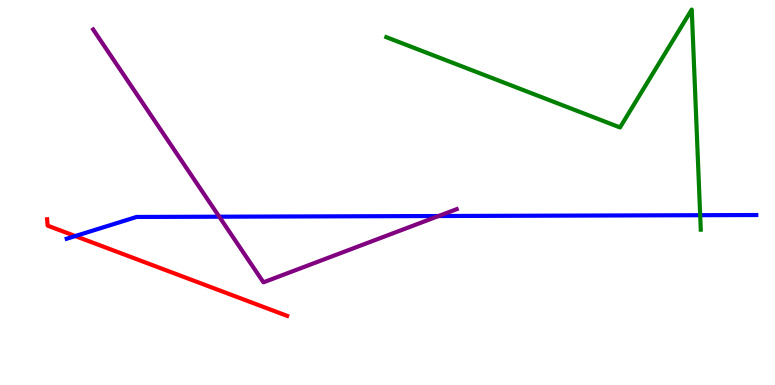[{'lines': ['blue', 'red'], 'intersections': [{'x': 0.971, 'y': 3.87}]}, {'lines': ['green', 'red'], 'intersections': []}, {'lines': ['purple', 'red'], 'intersections': []}, {'lines': ['blue', 'green'], 'intersections': [{'x': 9.03, 'y': 4.41}]}, {'lines': ['blue', 'purple'], 'intersections': [{'x': 2.83, 'y': 4.37}, {'x': 5.66, 'y': 4.39}]}, {'lines': ['green', 'purple'], 'intersections': []}]